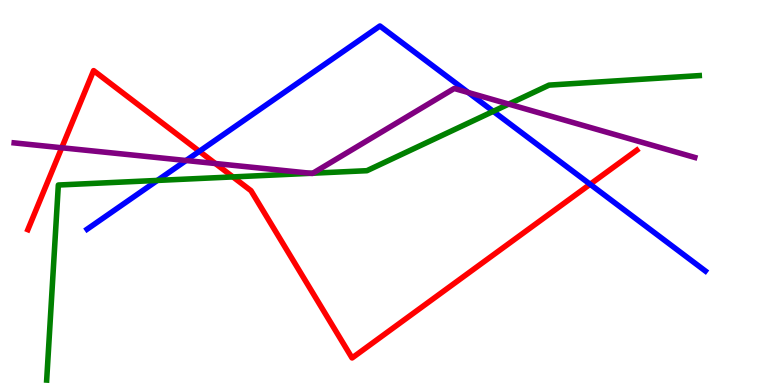[{'lines': ['blue', 'red'], 'intersections': [{'x': 2.57, 'y': 6.07}, {'x': 7.61, 'y': 5.21}]}, {'lines': ['green', 'red'], 'intersections': [{'x': 3.01, 'y': 5.4}]}, {'lines': ['purple', 'red'], 'intersections': [{'x': 0.796, 'y': 6.16}, {'x': 2.78, 'y': 5.75}]}, {'lines': ['blue', 'green'], 'intersections': [{'x': 2.03, 'y': 5.31}, {'x': 6.36, 'y': 7.11}]}, {'lines': ['blue', 'purple'], 'intersections': [{'x': 2.4, 'y': 5.83}, {'x': 6.04, 'y': 7.6}]}, {'lines': ['green', 'purple'], 'intersections': [{'x': 4.01, 'y': 5.5}, {'x': 4.04, 'y': 5.5}, {'x': 6.56, 'y': 7.3}]}]